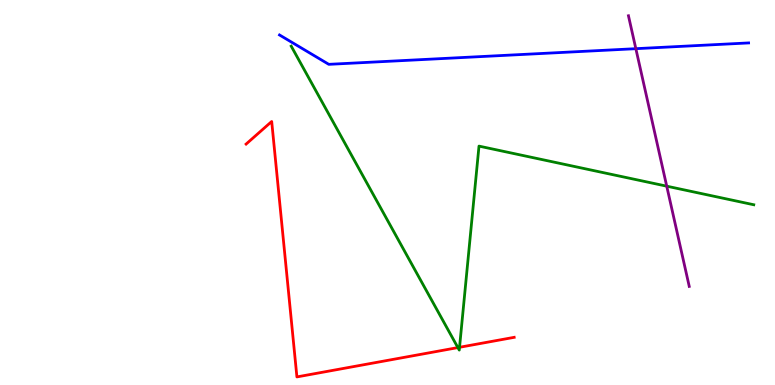[{'lines': ['blue', 'red'], 'intersections': []}, {'lines': ['green', 'red'], 'intersections': [{'x': 5.91, 'y': 0.972}, {'x': 5.93, 'y': 0.98}]}, {'lines': ['purple', 'red'], 'intersections': []}, {'lines': ['blue', 'green'], 'intersections': []}, {'lines': ['blue', 'purple'], 'intersections': [{'x': 8.2, 'y': 8.74}]}, {'lines': ['green', 'purple'], 'intersections': [{'x': 8.6, 'y': 5.16}]}]